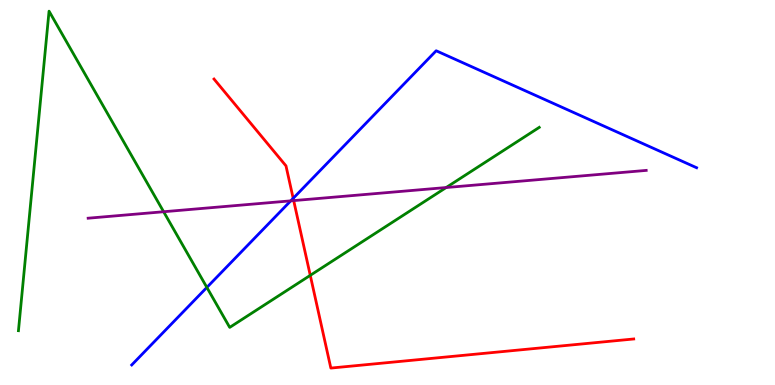[{'lines': ['blue', 'red'], 'intersections': [{'x': 3.78, 'y': 4.85}]}, {'lines': ['green', 'red'], 'intersections': [{'x': 4.0, 'y': 2.85}]}, {'lines': ['purple', 'red'], 'intersections': [{'x': 3.79, 'y': 4.79}]}, {'lines': ['blue', 'green'], 'intersections': [{'x': 2.67, 'y': 2.53}]}, {'lines': ['blue', 'purple'], 'intersections': [{'x': 3.75, 'y': 4.78}]}, {'lines': ['green', 'purple'], 'intersections': [{'x': 2.11, 'y': 4.5}, {'x': 5.76, 'y': 5.13}]}]